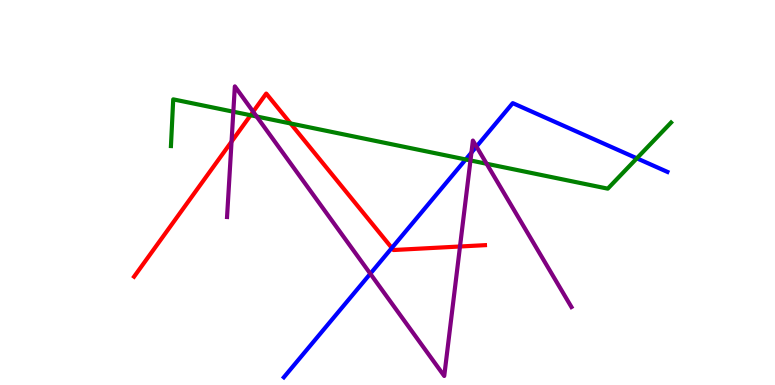[{'lines': ['blue', 'red'], 'intersections': [{'x': 5.06, 'y': 3.56}]}, {'lines': ['green', 'red'], 'intersections': [{'x': 3.23, 'y': 7.01}, {'x': 3.75, 'y': 6.79}]}, {'lines': ['purple', 'red'], 'intersections': [{'x': 2.99, 'y': 6.32}, {'x': 3.27, 'y': 7.1}, {'x': 5.94, 'y': 3.6}]}, {'lines': ['blue', 'green'], 'intersections': [{'x': 6.01, 'y': 5.86}, {'x': 8.22, 'y': 5.89}]}, {'lines': ['blue', 'purple'], 'intersections': [{'x': 4.78, 'y': 2.89}, {'x': 6.08, 'y': 6.04}, {'x': 6.15, 'y': 6.19}]}, {'lines': ['green', 'purple'], 'intersections': [{'x': 3.01, 'y': 7.1}, {'x': 3.31, 'y': 6.97}, {'x': 6.07, 'y': 5.83}, {'x': 6.28, 'y': 5.75}]}]